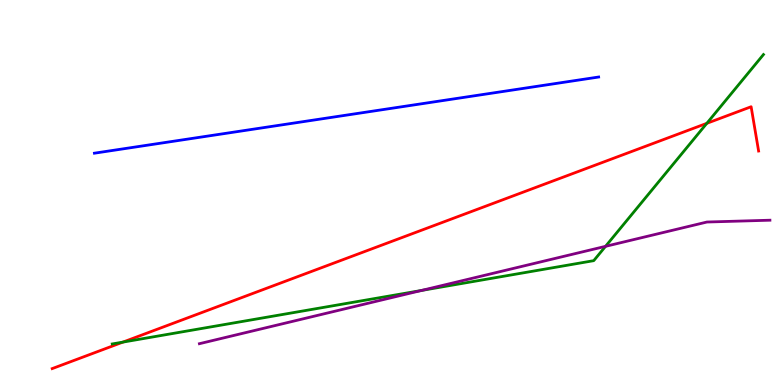[{'lines': ['blue', 'red'], 'intersections': []}, {'lines': ['green', 'red'], 'intersections': [{'x': 1.59, 'y': 1.11}, {'x': 9.12, 'y': 6.8}]}, {'lines': ['purple', 'red'], 'intersections': []}, {'lines': ['blue', 'green'], 'intersections': []}, {'lines': ['blue', 'purple'], 'intersections': []}, {'lines': ['green', 'purple'], 'intersections': [{'x': 5.44, 'y': 2.46}, {'x': 7.81, 'y': 3.6}]}]